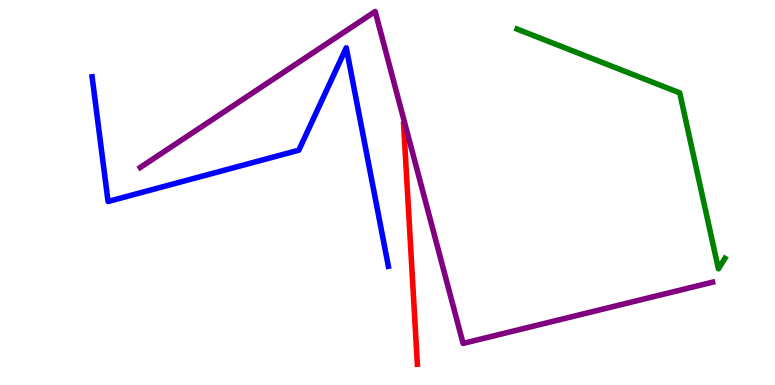[{'lines': ['blue', 'red'], 'intersections': []}, {'lines': ['green', 'red'], 'intersections': []}, {'lines': ['purple', 'red'], 'intersections': []}, {'lines': ['blue', 'green'], 'intersections': []}, {'lines': ['blue', 'purple'], 'intersections': []}, {'lines': ['green', 'purple'], 'intersections': []}]